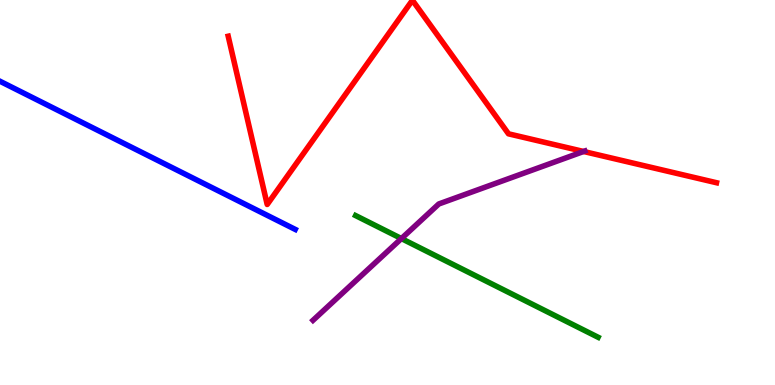[{'lines': ['blue', 'red'], 'intersections': []}, {'lines': ['green', 'red'], 'intersections': []}, {'lines': ['purple', 'red'], 'intersections': [{'x': 7.53, 'y': 6.07}]}, {'lines': ['blue', 'green'], 'intersections': []}, {'lines': ['blue', 'purple'], 'intersections': []}, {'lines': ['green', 'purple'], 'intersections': [{'x': 5.18, 'y': 3.8}]}]